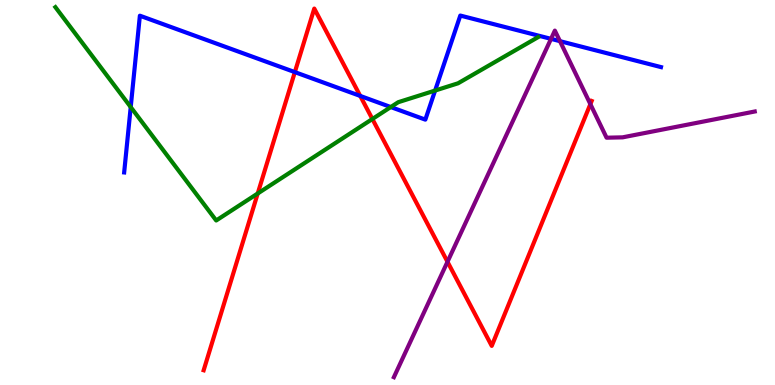[{'lines': ['blue', 'red'], 'intersections': [{'x': 3.8, 'y': 8.13}, {'x': 4.65, 'y': 7.51}]}, {'lines': ['green', 'red'], 'intersections': [{'x': 3.33, 'y': 4.97}, {'x': 4.8, 'y': 6.91}]}, {'lines': ['purple', 'red'], 'intersections': [{'x': 5.77, 'y': 3.2}, {'x': 7.62, 'y': 7.29}]}, {'lines': ['blue', 'green'], 'intersections': [{'x': 1.69, 'y': 7.22}, {'x': 5.04, 'y': 7.22}, {'x': 5.61, 'y': 7.65}]}, {'lines': ['blue', 'purple'], 'intersections': [{'x': 7.11, 'y': 8.99}, {'x': 7.23, 'y': 8.93}]}, {'lines': ['green', 'purple'], 'intersections': []}]